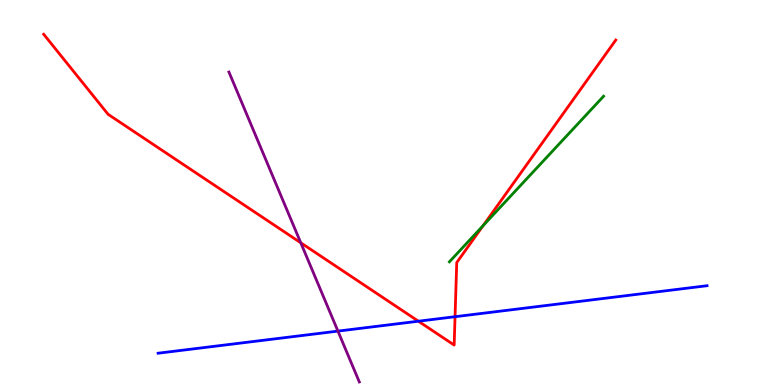[{'lines': ['blue', 'red'], 'intersections': [{'x': 5.4, 'y': 1.66}, {'x': 5.87, 'y': 1.77}]}, {'lines': ['green', 'red'], 'intersections': [{'x': 6.23, 'y': 4.14}]}, {'lines': ['purple', 'red'], 'intersections': [{'x': 3.88, 'y': 3.69}]}, {'lines': ['blue', 'green'], 'intersections': []}, {'lines': ['blue', 'purple'], 'intersections': [{'x': 4.36, 'y': 1.4}]}, {'lines': ['green', 'purple'], 'intersections': []}]